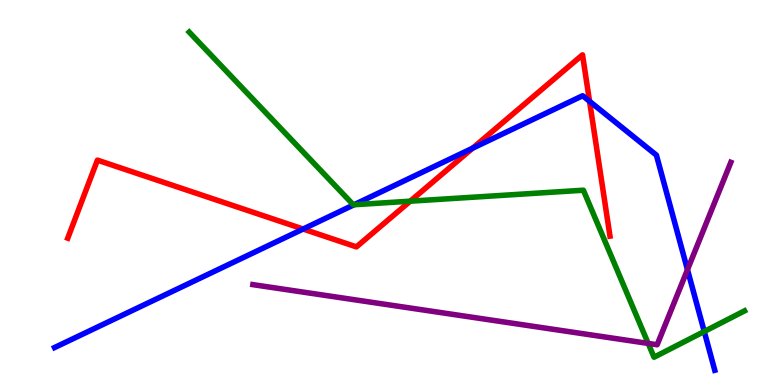[{'lines': ['blue', 'red'], 'intersections': [{'x': 3.91, 'y': 4.05}, {'x': 6.1, 'y': 6.15}, {'x': 7.61, 'y': 7.37}]}, {'lines': ['green', 'red'], 'intersections': [{'x': 5.29, 'y': 4.77}]}, {'lines': ['purple', 'red'], 'intersections': []}, {'lines': ['blue', 'green'], 'intersections': [{'x': 4.57, 'y': 4.68}, {'x': 9.09, 'y': 1.39}]}, {'lines': ['blue', 'purple'], 'intersections': [{'x': 8.87, 'y': 3.0}]}, {'lines': ['green', 'purple'], 'intersections': [{'x': 8.36, 'y': 1.08}]}]